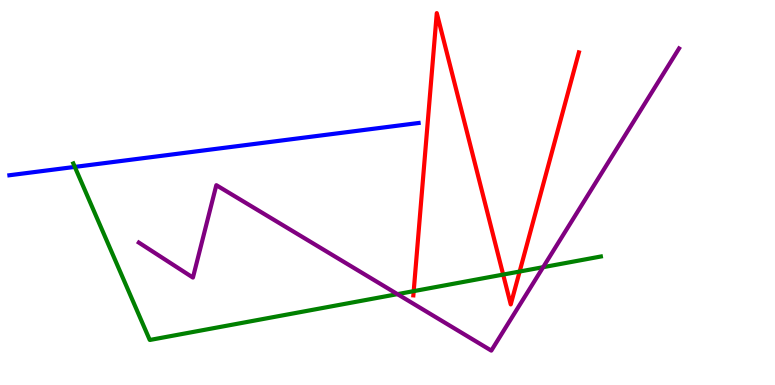[{'lines': ['blue', 'red'], 'intersections': []}, {'lines': ['green', 'red'], 'intersections': [{'x': 5.34, 'y': 2.44}, {'x': 6.49, 'y': 2.87}, {'x': 6.71, 'y': 2.95}]}, {'lines': ['purple', 'red'], 'intersections': []}, {'lines': ['blue', 'green'], 'intersections': [{'x': 0.965, 'y': 5.66}]}, {'lines': ['blue', 'purple'], 'intersections': []}, {'lines': ['green', 'purple'], 'intersections': [{'x': 5.13, 'y': 2.36}, {'x': 7.01, 'y': 3.06}]}]